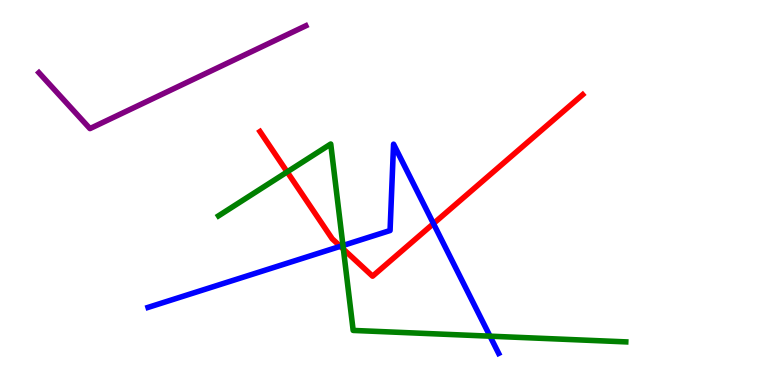[{'lines': ['blue', 'red'], 'intersections': [{'x': 4.39, 'y': 3.6}, {'x': 5.59, 'y': 4.19}]}, {'lines': ['green', 'red'], 'intersections': [{'x': 3.71, 'y': 5.53}, {'x': 4.43, 'y': 3.53}]}, {'lines': ['purple', 'red'], 'intersections': []}, {'lines': ['blue', 'green'], 'intersections': [{'x': 4.43, 'y': 3.62}, {'x': 6.32, 'y': 1.27}]}, {'lines': ['blue', 'purple'], 'intersections': []}, {'lines': ['green', 'purple'], 'intersections': []}]